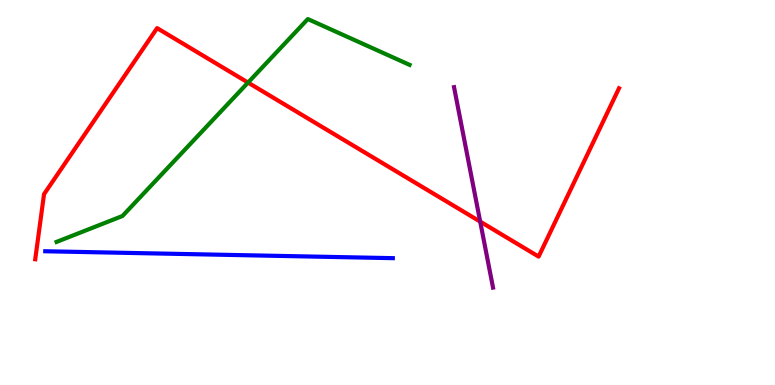[{'lines': ['blue', 'red'], 'intersections': []}, {'lines': ['green', 'red'], 'intersections': [{'x': 3.2, 'y': 7.86}]}, {'lines': ['purple', 'red'], 'intersections': [{'x': 6.2, 'y': 4.24}]}, {'lines': ['blue', 'green'], 'intersections': []}, {'lines': ['blue', 'purple'], 'intersections': []}, {'lines': ['green', 'purple'], 'intersections': []}]